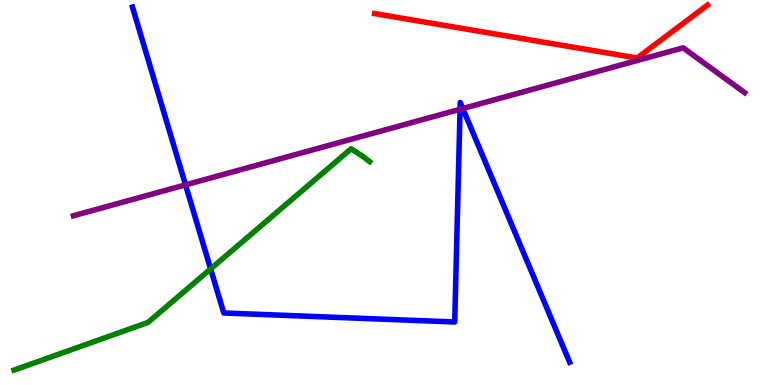[{'lines': ['blue', 'red'], 'intersections': []}, {'lines': ['green', 'red'], 'intersections': []}, {'lines': ['purple', 'red'], 'intersections': []}, {'lines': ['blue', 'green'], 'intersections': [{'x': 2.72, 'y': 3.02}]}, {'lines': ['blue', 'purple'], 'intersections': [{'x': 2.39, 'y': 5.2}, {'x': 5.94, 'y': 7.16}, {'x': 5.97, 'y': 7.18}]}, {'lines': ['green', 'purple'], 'intersections': []}]